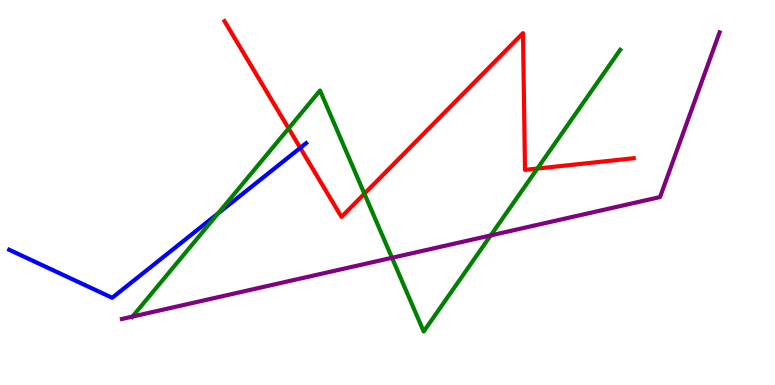[{'lines': ['blue', 'red'], 'intersections': [{'x': 3.87, 'y': 6.16}]}, {'lines': ['green', 'red'], 'intersections': [{'x': 3.72, 'y': 6.66}, {'x': 4.7, 'y': 4.97}, {'x': 6.93, 'y': 5.62}]}, {'lines': ['purple', 'red'], 'intersections': []}, {'lines': ['blue', 'green'], 'intersections': [{'x': 2.81, 'y': 4.46}]}, {'lines': ['blue', 'purple'], 'intersections': []}, {'lines': ['green', 'purple'], 'intersections': [{'x': 1.71, 'y': 1.78}, {'x': 5.06, 'y': 3.3}, {'x': 6.33, 'y': 3.89}]}]